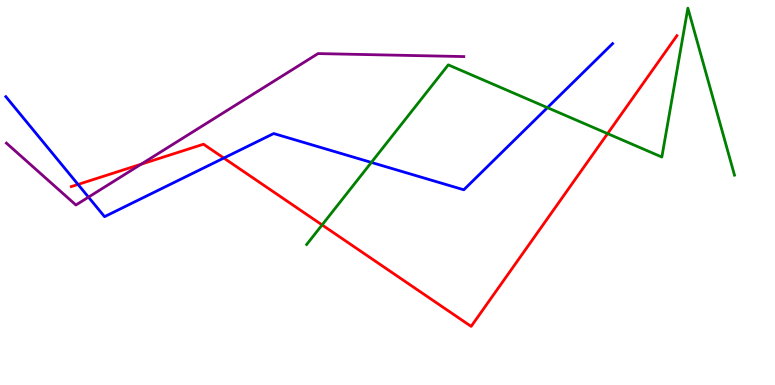[{'lines': ['blue', 'red'], 'intersections': [{'x': 1.01, 'y': 5.21}, {'x': 2.89, 'y': 5.89}]}, {'lines': ['green', 'red'], 'intersections': [{'x': 4.16, 'y': 4.16}, {'x': 7.84, 'y': 6.53}]}, {'lines': ['purple', 'red'], 'intersections': [{'x': 1.82, 'y': 5.73}]}, {'lines': ['blue', 'green'], 'intersections': [{'x': 4.79, 'y': 5.78}, {'x': 7.06, 'y': 7.2}]}, {'lines': ['blue', 'purple'], 'intersections': [{'x': 1.14, 'y': 4.88}]}, {'lines': ['green', 'purple'], 'intersections': []}]